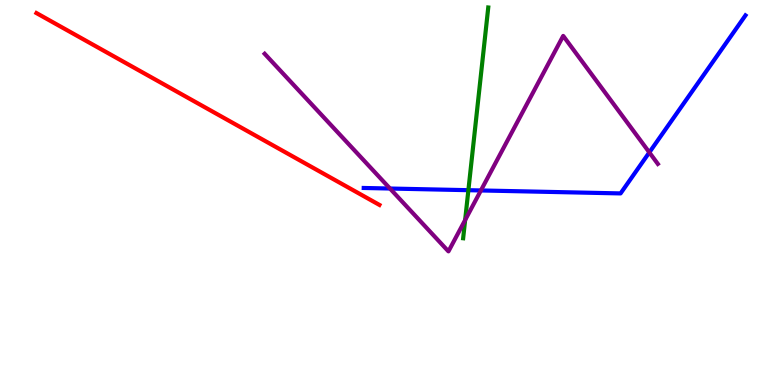[{'lines': ['blue', 'red'], 'intersections': []}, {'lines': ['green', 'red'], 'intersections': []}, {'lines': ['purple', 'red'], 'intersections': []}, {'lines': ['blue', 'green'], 'intersections': [{'x': 6.04, 'y': 5.06}]}, {'lines': ['blue', 'purple'], 'intersections': [{'x': 5.03, 'y': 5.1}, {'x': 6.21, 'y': 5.05}, {'x': 8.38, 'y': 6.04}]}, {'lines': ['green', 'purple'], 'intersections': [{'x': 6.0, 'y': 4.28}]}]